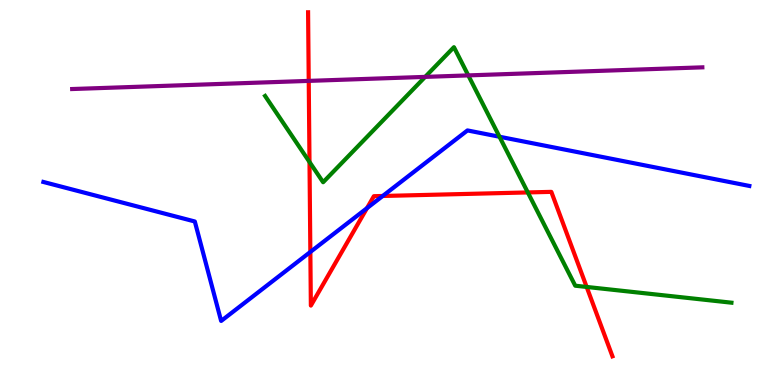[{'lines': ['blue', 'red'], 'intersections': [{'x': 4.0, 'y': 3.46}, {'x': 4.74, 'y': 4.59}, {'x': 4.94, 'y': 4.91}]}, {'lines': ['green', 'red'], 'intersections': [{'x': 3.99, 'y': 5.79}, {'x': 6.81, 'y': 5.0}, {'x': 7.57, 'y': 2.55}]}, {'lines': ['purple', 'red'], 'intersections': [{'x': 3.98, 'y': 7.9}]}, {'lines': ['blue', 'green'], 'intersections': [{'x': 6.45, 'y': 6.45}]}, {'lines': ['blue', 'purple'], 'intersections': []}, {'lines': ['green', 'purple'], 'intersections': [{'x': 5.49, 'y': 8.0}, {'x': 6.04, 'y': 8.04}]}]